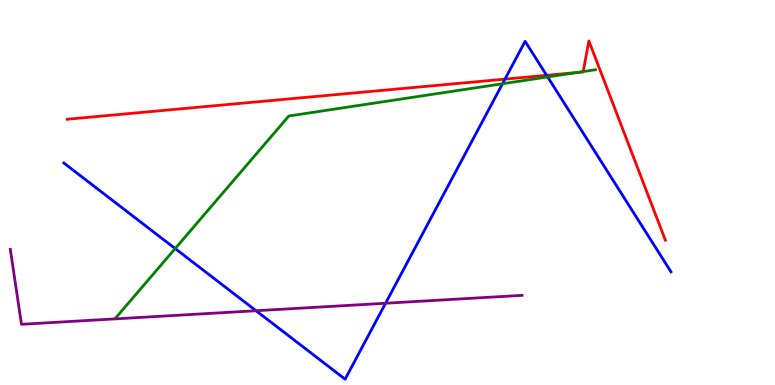[{'lines': ['blue', 'red'], 'intersections': [{'x': 6.52, 'y': 7.94}, {'x': 7.05, 'y': 8.04}]}, {'lines': ['green', 'red'], 'intersections': [{'x': 7.44, 'y': 8.11}, {'x': 7.53, 'y': 8.14}]}, {'lines': ['purple', 'red'], 'intersections': []}, {'lines': ['blue', 'green'], 'intersections': [{'x': 2.26, 'y': 3.54}, {'x': 6.48, 'y': 7.82}, {'x': 7.07, 'y': 8.0}]}, {'lines': ['blue', 'purple'], 'intersections': [{'x': 3.3, 'y': 1.93}, {'x': 4.98, 'y': 2.12}]}, {'lines': ['green', 'purple'], 'intersections': []}]